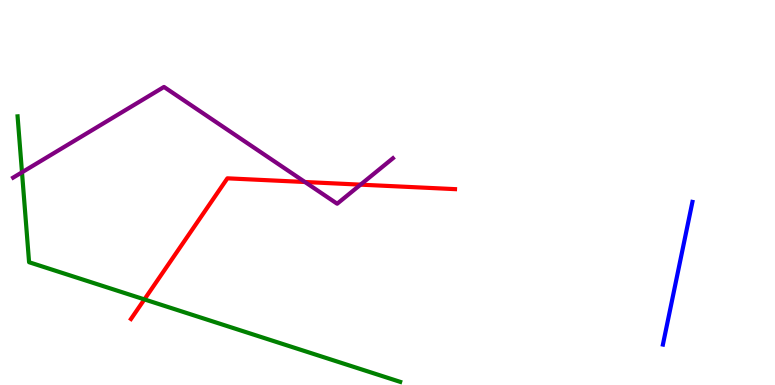[{'lines': ['blue', 'red'], 'intersections': []}, {'lines': ['green', 'red'], 'intersections': [{'x': 1.86, 'y': 2.22}]}, {'lines': ['purple', 'red'], 'intersections': [{'x': 3.93, 'y': 5.27}, {'x': 4.65, 'y': 5.2}]}, {'lines': ['blue', 'green'], 'intersections': []}, {'lines': ['blue', 'purple'], 'intersections': []}, {'lines': ['green', 'purple'], 'intersections': [{'x': 0.284, 'y': 5.52}]}]